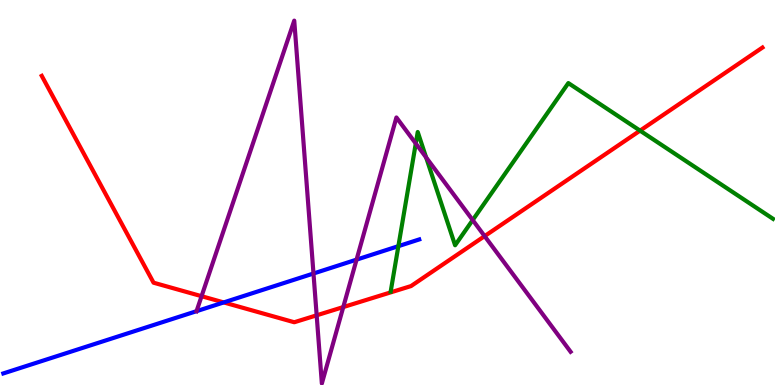[{'lines': ['blue', 'red'], 'intersections': [{'x': 2.89, 'y': 2.14}]}, {'lines': ['green', 'red'], 'intersections': [{'x': 8.26, 'y': 6.61}]}, {'lines': ['purple', 'red'], 'intersections': [{'x': 2.6, 'y': 2.31}, {'x': 4.09, 'y': 1.81}, {'x': 4.43, 'y': 2.02}, {'x': 6.25, 'y': 3.87}]}, {'lines': ['blue', 'green'], 'intersections': [{'x': 5.14, 'y': 3.61}]}, {'lines': ['blue', 'purple'], 'intersections': [{'x': 2.54, 'y': 1.92}, {'x': 4.04, 'y': 2.9}, {'x': 4.6, 'y': 3.26}]}, {'lines': ['green', 'purple'], 'intersections': [{'x': 5.36, 'y': 6.27}, {'x': 5.5, 'y': 5.91}, {'x': 6.1, 'y': 4.28}]}]